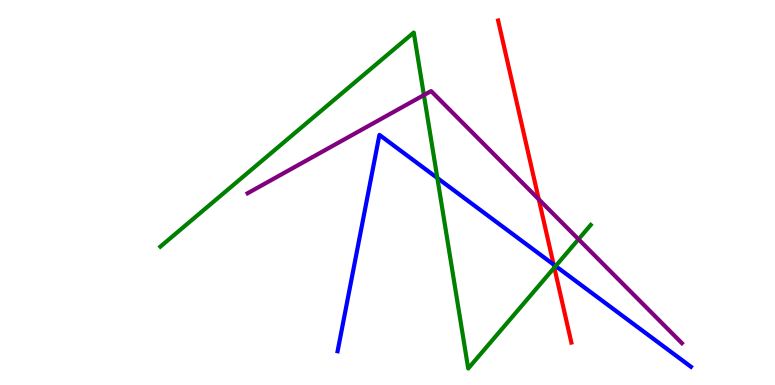[{'lines': ['blue', 'red'], 'intersections': [{'x': 7.14, 'y': 3.13}]}, {'lines': ['green', 'red'], 'intersections': [{'x': 7.15, 'y': 3.05}]}, {'lines': ['purple', 'red'], 'intersections': [{'x': 6.95, 'y': 4.82}]}, {'lines': ['blue', 'green'], 'intersections': [{'x': 5.64, 'y': 5.38}, {'x': 7.17, 'y': 3.09}]}, {'lines': ['blue', 'purple'], 'intersections': []}, {'lines': ['green', 'purple'], 'intersections': [{'x': 5.47, 'y': 7.53}, {'x': 7.46, 'y': 3.79}]}]